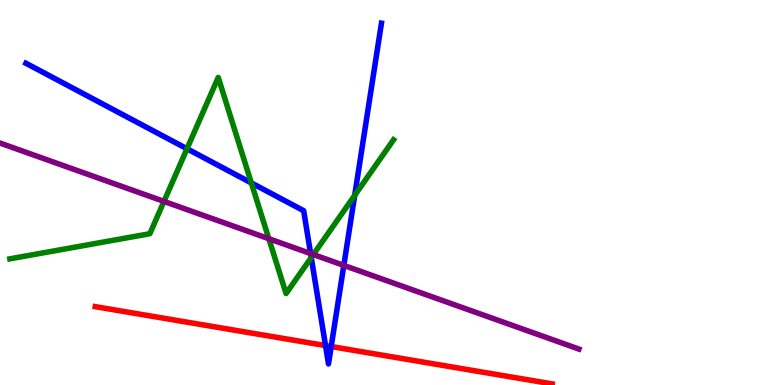[{'lines': ['blue', 'red'], 'intersections': [{'x': 4.2, 'y': 1.02}, {'x': 4.27, 'y': 0.999}]}, {'lines': ['green', 'red'], 'intersections': []}, {'lines': ['purple', 'red'], 'intersections': []}, {'lines': ['blue', 'green'], 'intersections': [{'x': 2.41, 'y': 6.14}, {'x': 3.24, 'y': 5.25}, {'x': 4.02, 'y': 3.31}, {'x': 4.58, 'y': 4.93}]}, {'lines': ['blue', 'purple'], 'intersections': [{'x': 4.01, 'y': 3.41}, {'x': 4.44, 'y': 3.11}]}, {'lines': ['green', 'purple'], 'intersections': [{'x': 2.12, 'y': 4.77}, {'x': 3.47, 'y': 3.8}, {'x': 4.04, 'y': 3.39}]}]